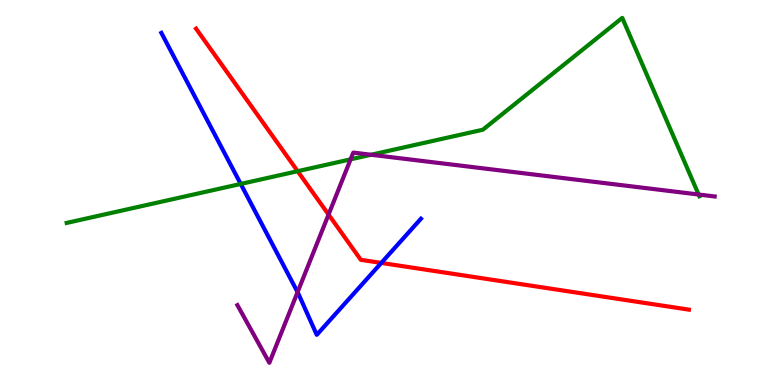[{'lines': ['blue', 'red'], 'intersections': [{'x': 4.92, 'y': 3.17}]}, {'lines': ['green', 'red'], 'intersections': [{'x': 3.84, 'y': 5.55}]}, {'lines': ['purple', 'red'], 'intersections': [{'x': 4.24, 'y': 4.43}]}, {'lines': ['blue', 'green'], 'intersections': [{'x': 3.11, 'y': 5.22}]}, {'lines': ['blue', 'purple'], 'intersections': [{'x': 3.84, 'y': 2.41}]}, {'lines': ['green', 'purple'], 'intersections': [{'x': 4.52, 'y': 5.86}, {'x': 4.79, 'y': 5.98}, {'x': 9.01, 'y': 4.95}]}]